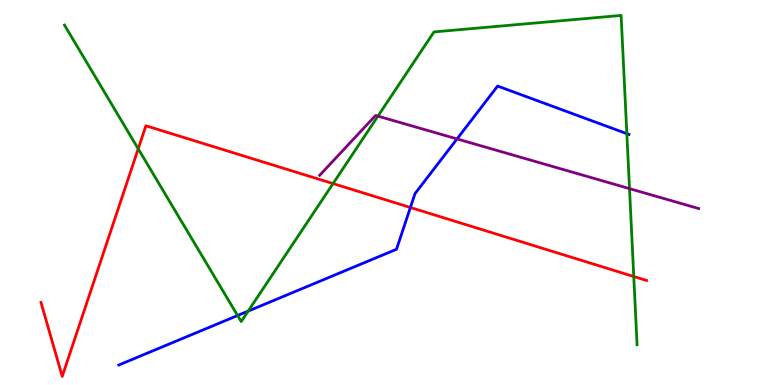[{'lines': ['blue', 'red'], 'intersections': [{'x': 5.3, 'y': 4.61}]}, {'lines': ['green', 'red'], 'intersections': [{'x': 1.78, 'y': 6.13}, {'x': 4.3, 'y': 5.23}, {'x': 8.18, 'y': 2.82}]}, {'lines': ['purple', 'red'], 'intersections': []}, {'lines': ['blue', 'green'], 'intersections': [{'x': 3.07, 'y': 1.8}, {'x': 3.2, 'y': 1.92}, {'x': 8.09, 'y': 6.53}]}, {'lines': ['blue', 'purple'], 'intersections': [{'x': 5.9, 'y': 6.39}]}, {'lines': ['green', 'purple'], 'intersections': [{'x': 4.88, 'y': 6.98}, {'x': 8.12, 'y': 5.1}]}]